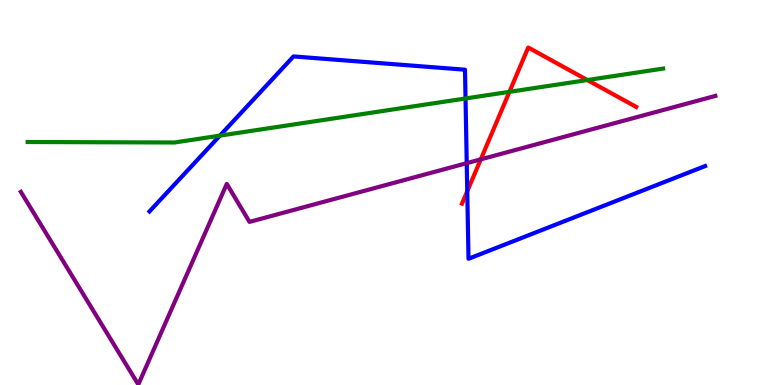[{'lines': ['blue', 'red'], 'intersections': [{'x': 6.03, 'y': 5.03}]}, {'lines': ['green', 'red'], 'intersections': [{'x': 6.57, 'y': 7.61}, {'x': 7.58, 'y': 7.92}]}, {'lines': ['purple', 'red'], 'intersections': [{'x': 6.2, 'y': 5.86}]}, {'lines': ['blue', 'green'], 'intersections': [{'x': 2.84, 'y': 6.48}, {'x': 6.01, 'y': 7.44}]}, {'lines': ['blue', 'purple'], 'intersections': [{'x': 6.02, 'y': 5.76}]}, {'lines': ['green', 'purple'], 'intersections': []}]